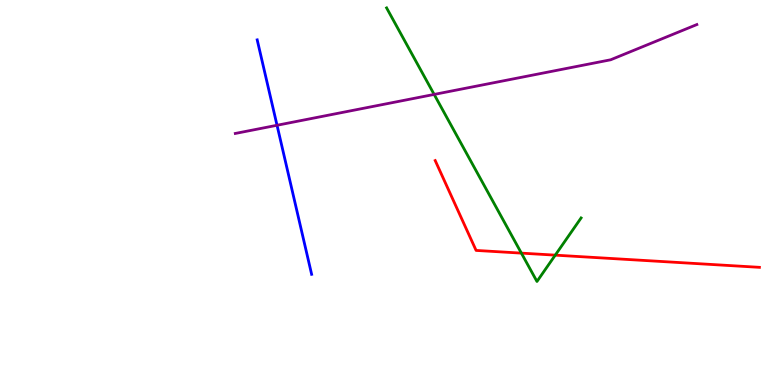[{'lines': ['blue', 'red'], 'intersections': []}, {'lines': ['green', 'red'], 'intersections': [{'x': 6.73, 'y': 3.43}, {'x': 7.16, 'y': 3.37}]}, {'lines': ['purple', 'red'], 'intersections': []}, {'lines': ['blue', 'green'], 'intersections': []}, {'lines': ['blue', 'purple'], 'intersections': [{'x': 3.57, 'y': 6.75}]}, {'lines': ['green', 'purple'], 'intersections': [{'x': 5.6, 'y': 7.55}]}]